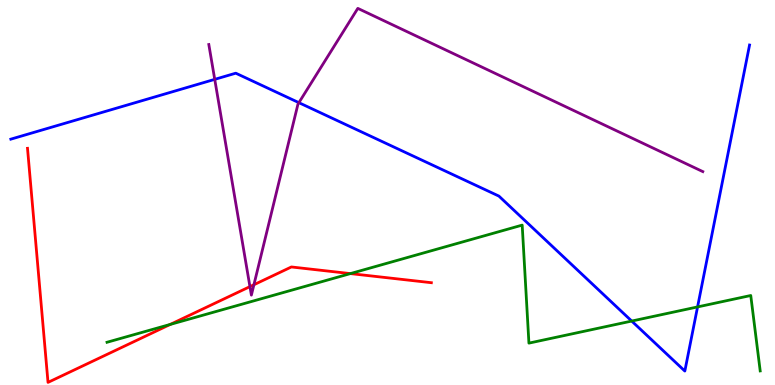[{'lines': ['blue', 'red'], 'intersections': []}, {'lines': ['green', 'red'], 'intersections': [{'x': 2.2, 'y': 1.57}, {'x': 4.52, 'y': 2.89}]}, {'lines': ['purple', 'red'], 'intersections': [{'x': 3.22, 'y': 2.56}, {'x': 3.28, 'y': 2.6}]}, {'lines': ['blue', 'green'], 'intersections': [{'x': 8.15, 'y': 1.66}, {'x': 9.0, 'y': 2.03}]}, {'lines': ['blue', 'purple'], 'intersections': [{'x': 2.77, 'y': 7.94}, {'x': 3.86, 'y': 7.33}]}, {'lines': ['green', 'purple'], 'intersections': []}]